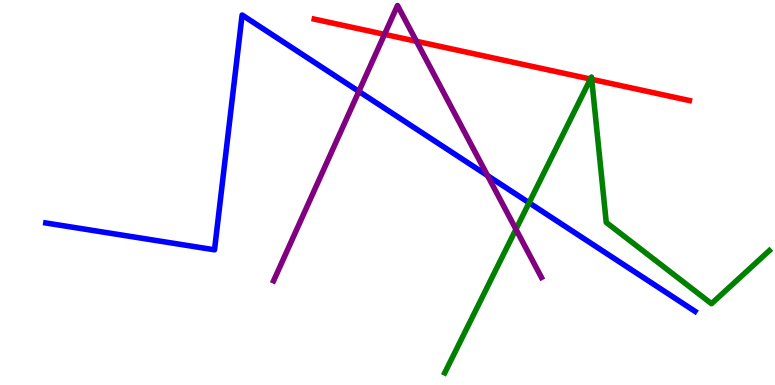[{'lines': ['blue', 'red'], 'intersections': []}, {'lines': ['green', 'red'], 'intersections': [{'x': 7.62, 'y': 7.95}, {'x': 7.63, 'y': 7.94}]}, {'lines': ['purple', 'red'], 'intersections': [{'x': 4.96, 'y': 9.11}, {'x': 5.37, 'y': 8.93}]}, {'lines': ['blue', 'green'], 'intersections': [{'x': 6.83, 'y': 4.73}]}, {'lines': ['blue', 'purple'], 'intersections': [{'x': 4.63, 'y': 7.63}, {'x': 6.29, 'y': 5.44}]}, {'lines': ['green', 'purple'], 'intersections': [{'x': 6.66, 'y': 4.04}]}]